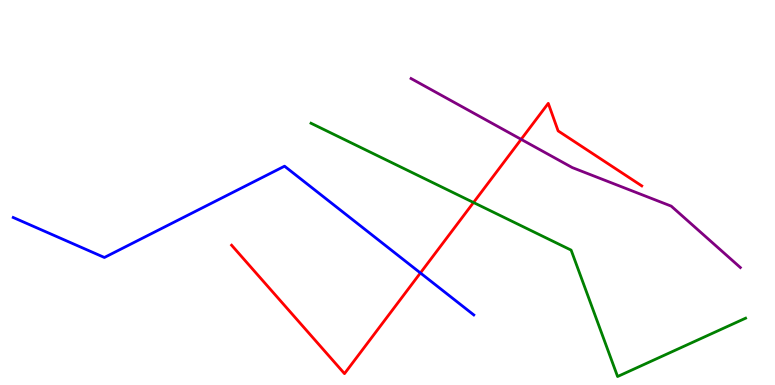[{'lines': ['blue', 'red'], 'intersections': [{'x': 5.42, 'y': 2.91}]}, {'lines': ['green', 'red'], 'intersections': [{'x': 6.11, 'y': 4.74}]}, {'lines': ['purple', 'red'], 'intersections': [{'x': 6.72, 'y': 6.38}]}, {'lines': ['blue', 'green'], 'intersections': []}, {'lines': ['blue', 'purple'], 'intersections': []}, {'lines': ['green', 'purple'], 'intersections': []}]